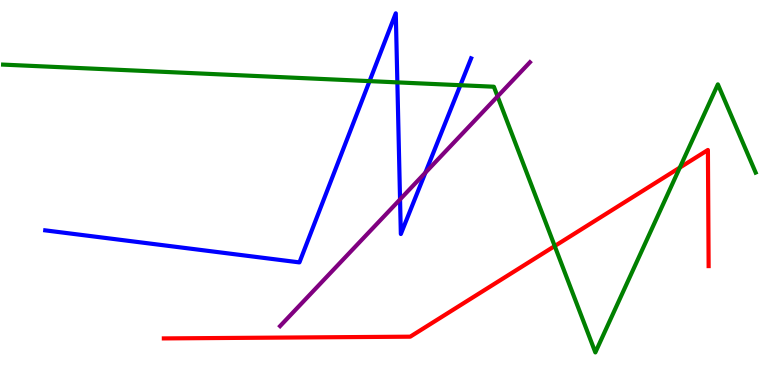[{'lines': ['blue', 'red'], 'intersections': []}, {'lines': ['green', 'red'], 'intersections': [{'x': 7.16, 'y': 3.61}, {'x': 8.77, 'y': 5.65}]}, {'lines': ['purple', 'red'], 'intersections': []}, {'lines': ['blue', 'green'], 'intersections': [{'x': 4.77, 'y': 7.89}, {'x': 5.13, 'y': 7.86}, {'x': 5.94, 'y': 7.79}]}, {'lines': ['blue', 'purple'], 'intersections': [{'x': 5.16, 'y': 4.82}, {'x': 5.49, 'y': 5.52}]}, {'lines': ['green', 'purple'], 'intersections': [{'x': 6.42, 'y': 7.5}]}]